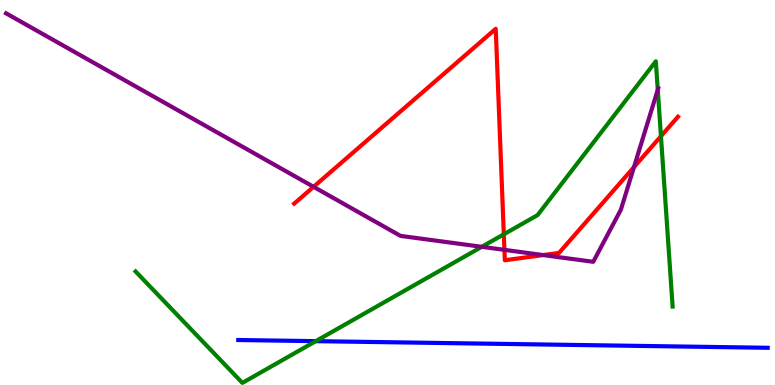[{'lines': ['blue', 'red'], 'intersections': []}, {'lines': ['green', 'red'], 'intersections': [{'x': 6.5, 'y': 3.91}, {'x': 8.53, 'y': 6.46}]}, {'lines': ['purple', 'red'], 'intersections': [{'x': 4.05, 'y': 5.15}, {'x': 6.51, 'y': 3.51}, {'x': 7.01, 'y': 3.37}, {'x': 8.18, 'y': 5.66}]}, {'lines': ['blue', 'green'], 'intersections': [{'x': 4.07, 'y': 1.14}]}, {'lines': ['blue', 'purple'], 'intersections': []}, {'lines': ['green', 'purple'], 'intersections': [{'x': 6.22, 'y': 3.59}, {'x': 8.49, 'y': 7.67}]}]